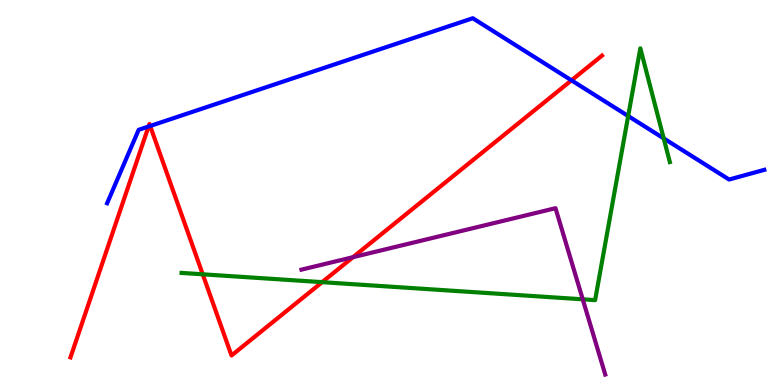[{'lines': ['blue', 'red'], 'intersections': [{'x': 1.92, 'y': 6.71}, {'x': 1.94, 'y': 6.73}, {'x': 7.37, 'y': 7.91}]}, {'lines': ['green', 'red'], 'intersections': [{'x': 2.62, 'y': 2.88}, {'x': 4.16, 'y': 2.67}]}, {'lines': ['purple', 'red'], 'intersections': [{'x': 4.55, 'y': 3.32}]}, {'lines': ['blue', 'green'], 'intersections': [{'x': 8.11, 'y': 6.99}, {'x': 8.56, 'y': 6.41}]}, {'lines': ['blue', 'purple'], 'intersections': []}, {'lines': ['green', 'purple'], 'intersections': [{'x': 7.52, 'y': 2.23}]}]